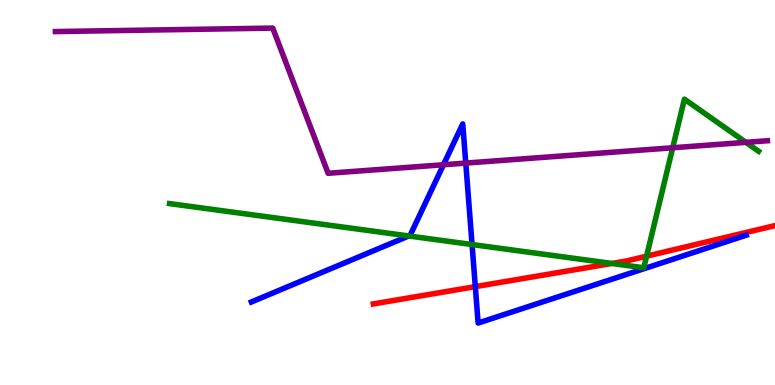[{'lines': ['blue', 'red'], 'intersections': [{'x': 6.13, 'y': 2.56}]}, {'lines': ['green', 'red'], 'intersections': [{'x': 7.89, 'y': 3.16}, {'x': 8.34, 'y': 3.35}]}, {'lines': ['purple', 'red'], 'intersections': []}, {'lines': ['blue', 'green'], 'intersections': [{'x': 5.27, 'y': 3.87}, {'x': 6.09, 'y': 3.65}]}, {'lines': ['blue', 'purple'], 'intersections': [{'x': 5.72, 'y': 5.72}, {'x': 6.01, 'y': 5.76}]}, {'lines': ['green', 'purple'], 'intersections': [{'x': 8.68, 'y': 6.16}, {'x': 9.62, 'y': 6.3}]}]